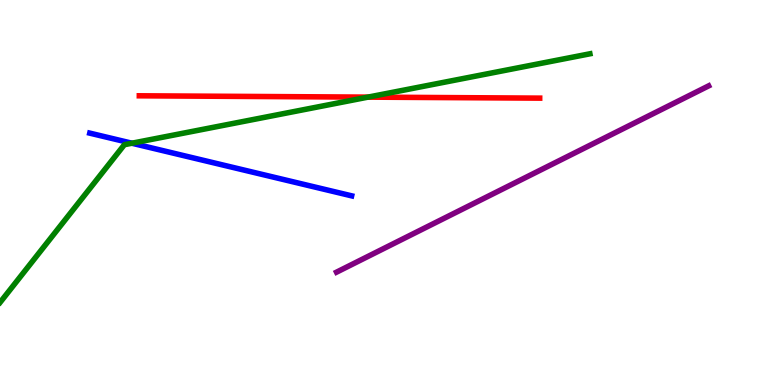[{'lines': ['blue', 'red'], 'intersections': []}, {'lines': ['green', 'red'], 'intersections': [{'x': 4.75, 'y': 7.48}]}, {'lines': ['purple', 'red'], 'intersections': []}, {'lines': ['blue', 'green'], 'intersections': [{'x': 1.7, 'y': 6.28}]}, {'lines': ['blue', 'purple'], 'intersections': []}, {'lines': ['green', 'purple'], 'intersections': []}]